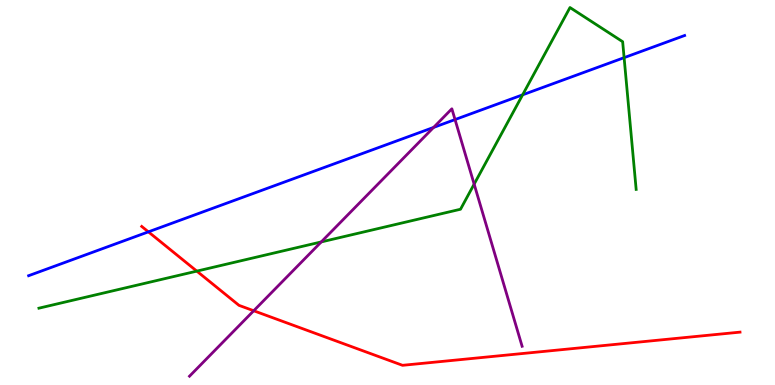[{'lines': ['blue', 'red'], 'intersections': [{'x': 1.91, 'y': 3.98}]}, {'lines': ['green', 'red'], 'intersections': [{'x': 2.54, 'y': 2.96}]}, {'lines': ['purple', 'red'], 'intersections': [{'x': 3.27, 'y': 1.93}]}, {'lines': ['blue', 'green'], 'intersections': [{'x': 6.74, 'y': 7.54}, {'x': 8.05, 'y': 8.5}]}, {'lines': ['blue', 'purple'], 'intersections': [{'x': 5.59, 'y': 6.69}, {'x': 5.87, 'y': 6.89}]}, {'lines': ['green', 'purple'], 'intersections': [{'x': 4.15, 'y': 3.72}, {'x': 6.12, 'y': 5.22}]}]